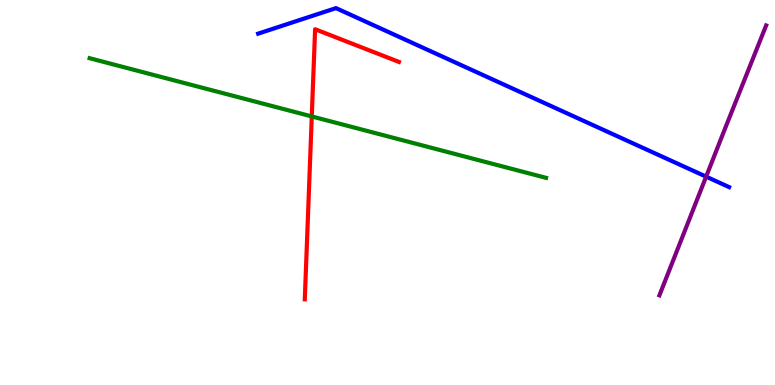[{'lines': ['blue', 'red'], 'intersections': []}, {'lines': ['green', 'red'], 'intersections': [{'x': 4.02, 'y': 6.98}]}, {'lines': ['purple', 'red'], 'intersections': []}, {'lines': ['blue', 'green'], 'intersections': []}, {'lines': ['blue', 'purple'], 'intersections': [{'x': 9.11, 'y': 5.41}]}, {'lines': ['green', 'purple'], 'intersections': []}]